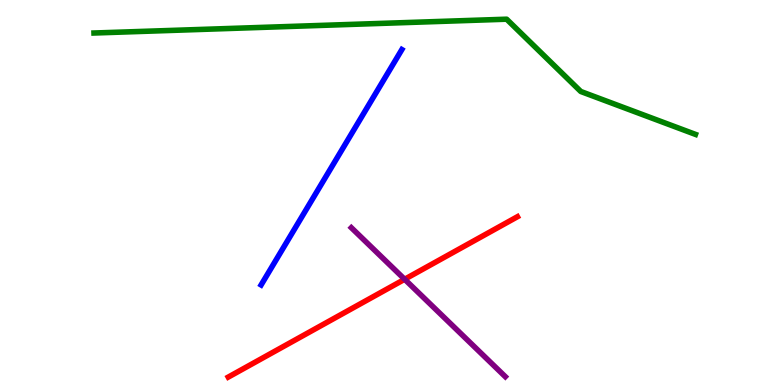[{'lines': ['blue', 'red'], 'intersections': []}, {'lines': ['green', 'red'], 'intersections': []}, {'lines': ['purple', 'red'], 'intersections': [{'x': 5.22, 'y': 2.75}]}, {'lines': ['blue', 'green'], 'intersections': []}, {'lines': ['blue', 'purple'], 'intersections': []}, {'lines': ['green', 'purple'], 'intersections': []}]